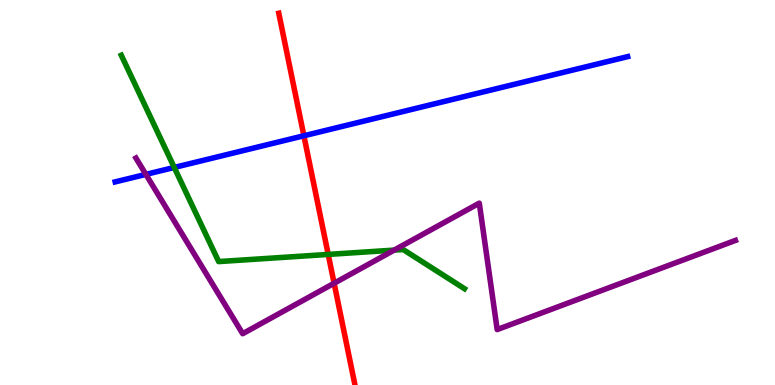[{'lines': ['blue', 'red'], 'intersections': [{'x': 3.92, 'y': 6.47}]}, {'lines': ['green', 'red'], 'intersections': [{'x': 4.23, 'y': 3.39}]}, {'lines': ['purple', 'red'], 'intersections': [{'x': 4.31, 'y': 2.64}]}, {'lines': ['blue', 'green'], 'intersections': [{'x': 2.25, 'y': 5.65}]}, {'lines': ['blue', 'purple'], 'intersections': [{'x': 1.88, 'y': 5.47}]}, {'lines': ['green', 'purple'], 'intersections': [{'x': 5.09, 'y': 3.5}]}]